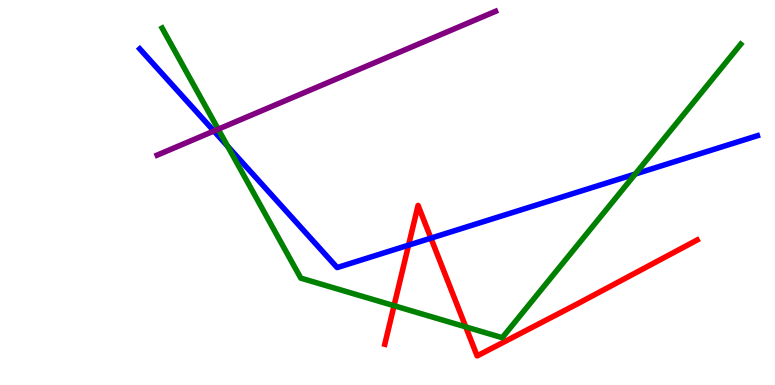[{'lines': ['blue', 'red'], 'intersections': [{'x': 5.27, 'y': 3.63}, {'x': 5.56, 'y': 3.81}]}, {'lines': ['green', 'red'], 'intersections': [{'x': 5.08, 'y': 2.06}, {'x': 6.01, 'y': 1.51}]}, {'lines': ['purple', 'red'], 'intersections': []}, {'lines': ['blue', 'green'], 'intersections': [{'x': 2.94, 'y': 6.2}, {'x': 8.2, 'y': 5.48}]}, {'lines': ['blue', 'purple'], 'intersections': [{'x': 2.76, 'y': 6.6}]}, {'lines': ['green', 'purple'], 'intersections': [{'x': 2.82, 'y': 6.64}]}]